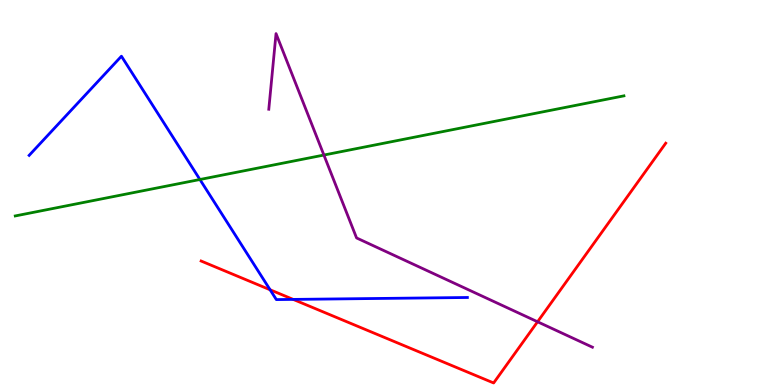[{'lines': ['blue', 'red'], 'intersections': [{'x': 3.49, 'y': 2.47}, {'x': 3.78, 'y': 2.22}]}, {'lines': ['green', 'red'], 'intersections': []}, {'lines': ['purple', 'red'], 'intersections': [{'x': 6.94, 'y': 1.64}]}, {'lines': ['blue', 'green'], 'intersections': [{'x': 2.58, 'y': 5.34}]}, {'lines': ['blue', 'purple'], 'intersections': []}, {'lines': ['green', 'purple'], 'intersections': [{'x': 4.18, 'y': 5.97}]}]